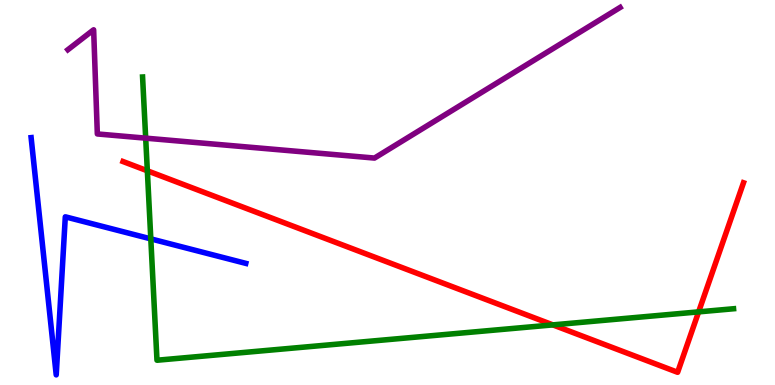[{'lines': ['blue', 'red'], 'intersections': []}, {'lines': ['green', 'red'], 'intersections': [{'x': 1.9, 'y': 5.56}, {'x': 7.13, 'y': 1.56}, {'x': 9.01, 'y': 1.9}]}, {'lines': ['purple', 'red'], 'intersections': []}, {'lines': ['blue', 'green'], 'intersections': [{'x': 1.95, 'y': 3.8}]}, {'lines': ['blue', 'purple'], 'intersections': []}, {'lines': ['green', 'purple'], 'intersections': [{'x': 1.88, 'y': 6.41}]}]